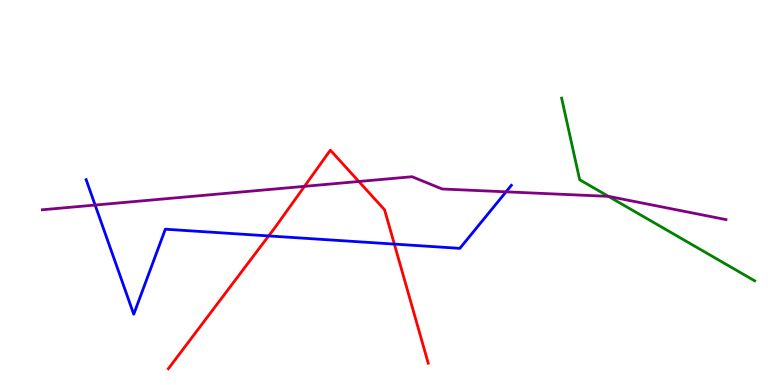[{'lines': ['blue', 'red'], 'intersections': [{'x': 3.47, 'y': 3.87}, {'x': 5.09, 'y': 3.66}]}, {'lines': ['green', 'red'], 'intersections': []}, {'lines': ['purple', 'red'], 'intersections': [{'x': 3.93, 'y': 5.16}, {'x': 4.63, 'y': 5.29}]}, {'lines': ['blue', 'green'], 'intersections': []}, {'lines': ['blue', 'purple'], 'intersections': [{'x': 1.23, 'y': 4.67}, {'x': 6.53, 'y': 5.02}]}, {'lines': ['green', 'purple'], 'intersections': [{'x': 7.85, 'y': 4.9}]}]